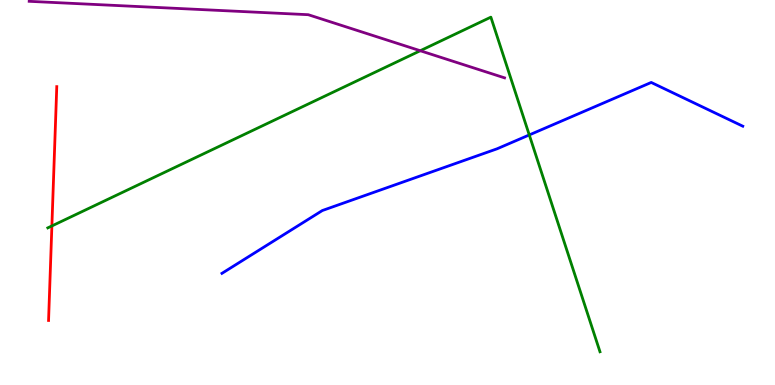[{'lines': ['blue', 'red'], 'intersections': []}, {'lines': ['green', 'red'], 'intersections': [{'x': 0.669, 'y': 4.13}]}, {'lines': ['purple', 'red'], 'intersections': []}, {'lines': ['blue', 'green'], 'intersections': [{'x': 6.83, 'y': 6.5}]}, {'lines': ['blue', 'purple'], 'intersections': []}, {'lines': ['green', 'purple'], 'intersections': [{'x': 5.42, 'y': 8.68}]}]